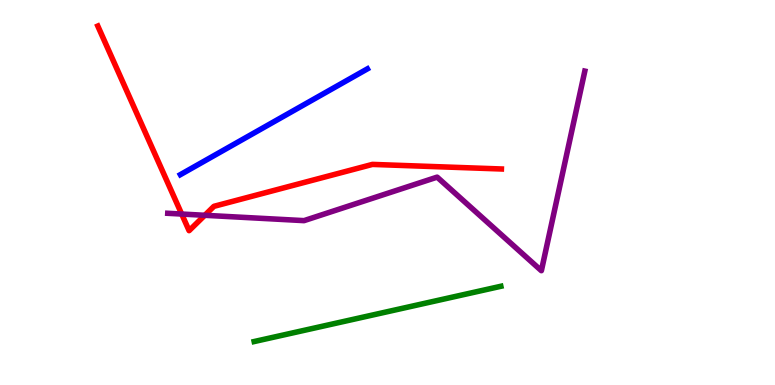[{'lines': ['blue', 'red'], 'intersections': []}, {'lines': ['green', 'red'], 'intersections': []}, {'lines': ['purple', 'red'], 'intersections': [{'x': 2.34, 'y': 4.44}, {'x': 2.64, 'y': 4.41}]}, {'lines': ['blue', 'green'], 'intersections': []}, {'lines': ['blue', 'purple'], 'intersections': []}, {'lines': ['green', 'purple'], 'intersections': []}]